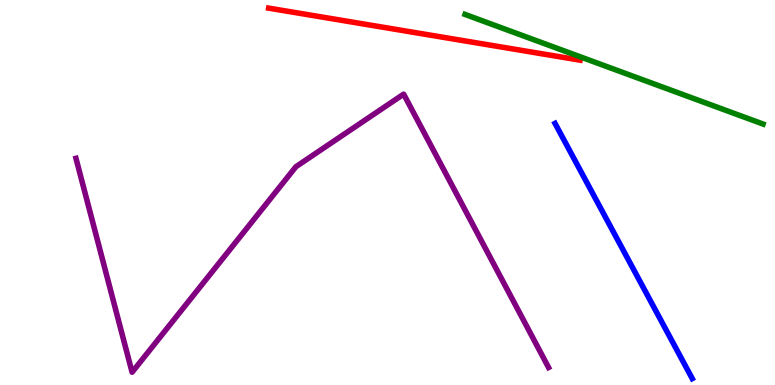[{'lines': ['blue', 'red'], 'intersections': []}, {'lines': ['green', 'red'], 'intersections': []}, {'lines': ['purple', 'red'], 'intersections': []}, {'lines': ['blue', 'green'], 'intersections': []}, {'lines': ['blue', 'purple'], 'intersections': []}, {'lines': ['green', 'purple'], 'intersections': []}]